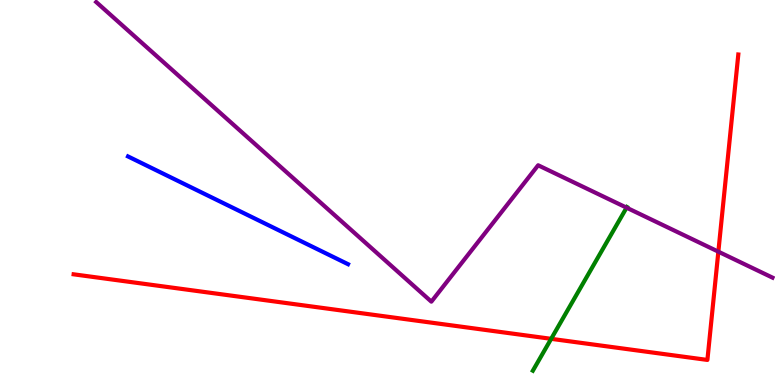[{'lines': ['blue', 'red'], 'intersections': []}, {'lines': ['green', 'red'], 'intersections': [{'x': 7.11, 'y': 1.2}]}, {'lines': ['purple', 'red'], 'intersections': [{'x': 9.27, 'y': 3.46}]}, {'lines': ['blue', 'green'], 'intersections': []}, {'lines': ['blue', 'purple'], 'intersections': []}, {'lines': ['green', 'purple'], 'intersections': [{'x': 8.08, 'y': 4.61}]}]